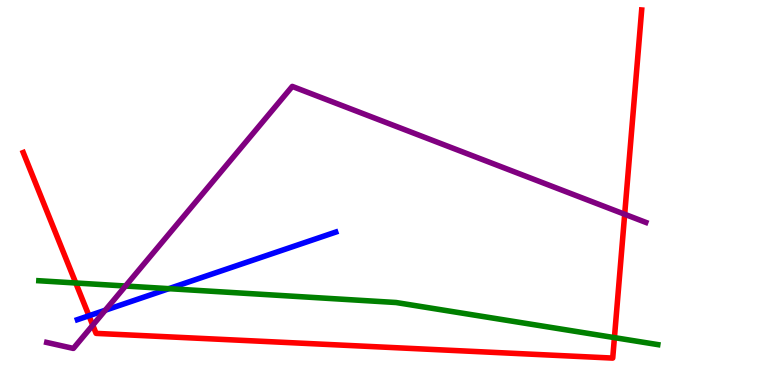[{'lines': ['blue', 'red'], 'intersections': [{'x': 1.15, 'y': 1.8}]}, {'lines': ['green', 'red'], 'intersections': [{'x': 0.978, 'y': 2.65}, {'x': 7.93, 'y': 1.23}]}, {'lines': ['purple', 'red'], 'intersections': [{'x': 1.2, 'y': 1.55}, {'x': 8.06, 'y': 4.43}]}, {'lines': ['blue', 'green'], 'intersections': [{'x': 2.18, 'y': 2.5}]}, {'lines': ['blue', 'purple'], 'intersections': [{'x': 1.36, 'y': 1.94}]}, {'lines': ['green', 'purple'], 'intersections': [{'x': 1.62, 'y': 2.57}]}]